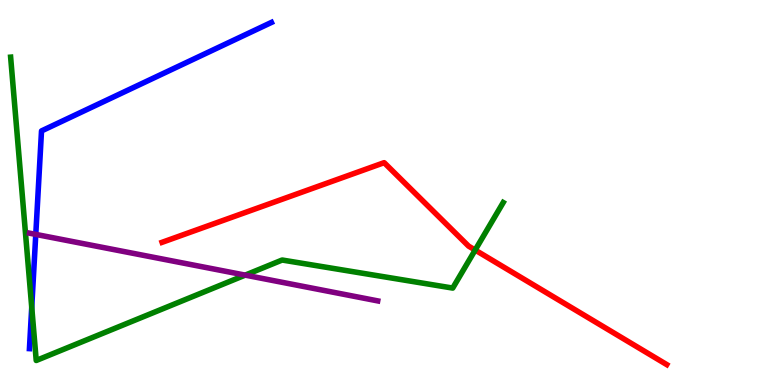[{'lines': ['blue', 'red'], 'intersections': []}, {'lines': ['green', 'red'], 'intersections': [{'x': 6.13, 'y': 3.51}]}, {'lines': ['purple', 'red'], 'intersections': []}, {'lines': ['blue', 'green'], 'intersections': [{'x': 0.409, 'y': 2.02}]}, {'lines': ['blue', 'purple'], 'intersections': [{'x': 0.462, 'y': 3.91}]}, {'lines': ['green', 'purple'], 'intersections': [{'x': 3.16, 'y': 2.85}]}]